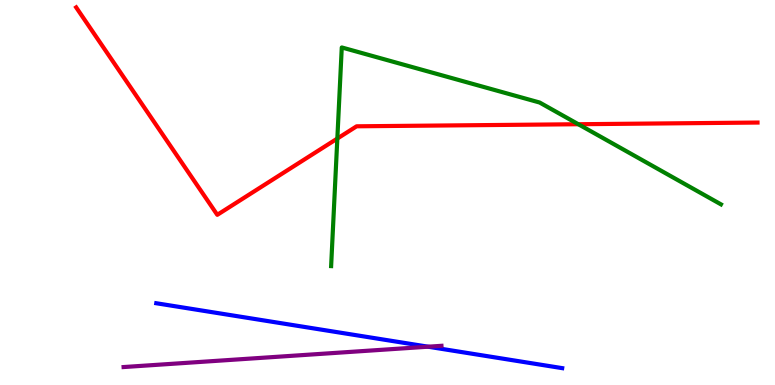[{'lines': ['blue', 'red'], 'intersections': []}, {'lines': ['green', 'red'], 'intersections': [{'x': 4.35, 'y': 6.4}, {'x': 7.46, 'y': 6.77}]}, {'lines': ['purple', 'red'], 'intersections': []}, {'lines': ['blue', 'green'], 'intersections': []}, {'lines': ['blue', 'purple'], 'intersections': [{'x': 5.52, 'y': 0.995}]}, {'lines': ['green', 'purple'], 'intersections': []}]